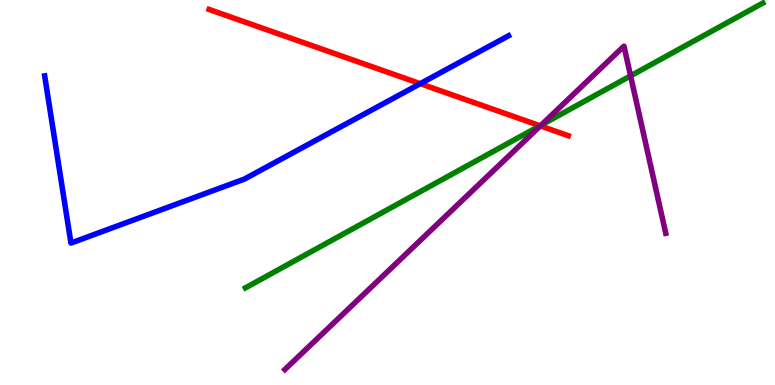[{'lines': ['blue', 'red'], 'intersections': [{'x': 5.42, 'y': 7.83}]}, {'lines': ['green', 'red'], 'intersections': [{'x': 6.97, 'y': 6.73}]}, {'lines': ['purple', 'red'], 'intersections': [{'x': 6.97, 'y': 6.73}]}, {'lines': ['blue', 'green'], 'intersections': []}, {'lines': ['blue', 'purple'], 'intersections': []}, {'lines': ['green', 'purple'], 'intersections': [{'x': 6.98, 'y': 6.75}, {'x': 8.14, 'y': 8.03}]}]